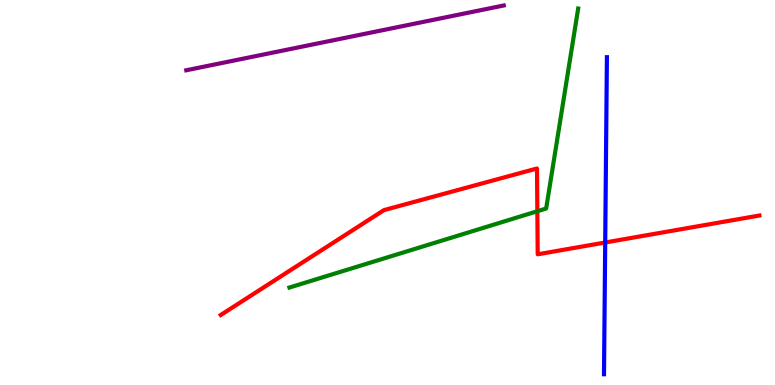[{'lines': ['blue', 'red'], 'intersections': [{'x': 7.81, 'y': 3.7}]}, {'lines': ['green', 'red'], 'intersections': [{'x': 6.93, 'y': 4.51}]}, {'lines': ['purple', 'red'], 'intersections': []}, {'lines': ['blue', 'green'], 'intersections': []}, {'lines': ['blue', 'purple'], 'intersections': []}, {'lines': ['green', 'purple'], 'intersections': []}]